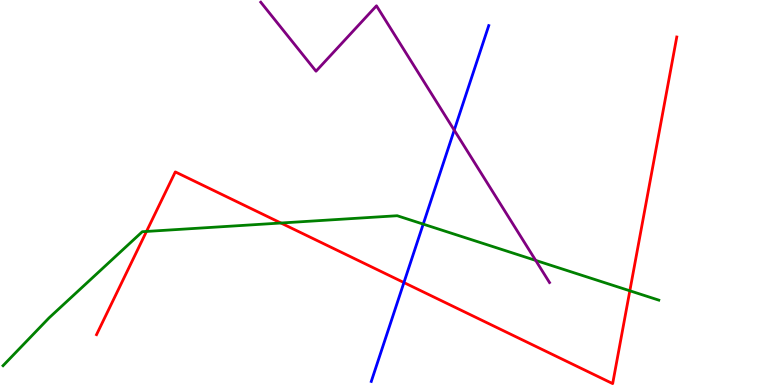[{'lines': ['blue', 'red'], 'intersections': [{'x': 5.21, 'y': 2.66}]}, {'lines': ['green', 'red'], 'intersections': [{'x': 1.89, 'y': 3.99}, {'x': 3.62, 'y': 4.21}, {'x': 8.13, 'y': 2.45}]}, {'lines': ['purple', 'red'], 'intersections': []}, {'lines': ['blue', 'green'], 'intersections': [{'x': 5.46, 'y': 4.18}]}, {'lines': ['blue', 'purple'], 'intersections': [{'x': 5.86, 'y': 6.62}]}, {'lines': ['green', 'purple'], 'intersections': [{'x': 6.91, 'y': 3.24}]}]